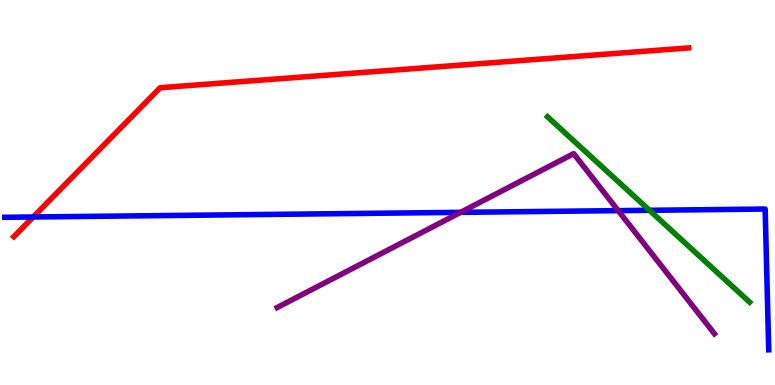[{'lines': ['blue', 'red'], 'intersections': [{'x': 0.428, 'y': 4.36}]}, {'lines': ['green', 'red'], 'intersections': []}, {'lines': ['purple', 'red'], 'intersections': []}, {'lines': ['blue', 'green'], 'intersections': [{'x': 8.38, 'y': 4.54}]}, {'lines': ['blue', 'purple'], 'intersections': [{'x': 5.94, 'y': 4.48}, {'x': 7.98, 'y': 4.53}]}, {'lines': ['green', 'purple'], 'intersections': []}]